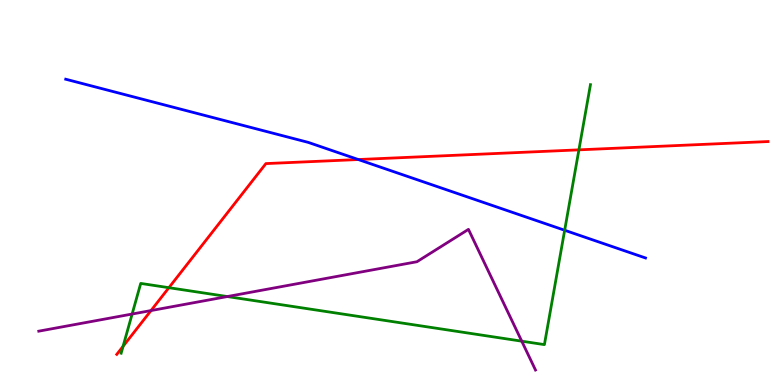[{'lines': ['blue', 'red'], 'intersections': [{'x': 4.62, 'y': 5.86}]}, {'lines': ['green', 'red'], 'intersections': [{'x': 1.59, 'y': 1.0}, {'x': 2.18, 'y': 2.53}, {'x': 7.47, 'y': 6.11}]}, {'lines': ['purple', 'red'], 'intersections': [{'x': 1.95, 'y': 1.93}]}, {'lines': ['blue', 'green'], 'intersections': [{'x': 7.29, 'y': 4.02}]}, {'lines': ['blue', 'purple'], 'intersections': []}, {'lines': ['green', 'purple'], 'intersections': [{'x': 1.7, 'y': 1.84}, {'x': 2.93, 'y': 2.3}, {'x': 6.73, 'y': 1.14}]}]